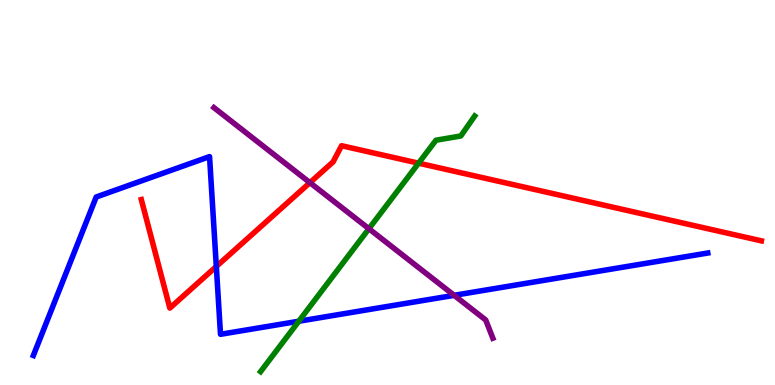[{'lines': ['blue', 'red'], 'intersections': [{'x': 2.79, 'y': 3.08}]}, {'lines': ['green', 'red'], 'intersections': [{'x': 5.4, 'y': 5.76}]}, {'lines': ['purple', 'red'], 'intersections': [{'x': 4.0, 'y': 5.26}]}, {'lines': ['blue', 'green'], 'intersections': [{'x': 3.86, 'y': 1.66}]}, {'lines': ['blue', 'purple'], 'intersections': [{'x': 5.86, 'y': 2.33}]}, {'lines': ['green', 'purple'], 'intersections': [{'x': 4.76, 'y': 4.06}]}]